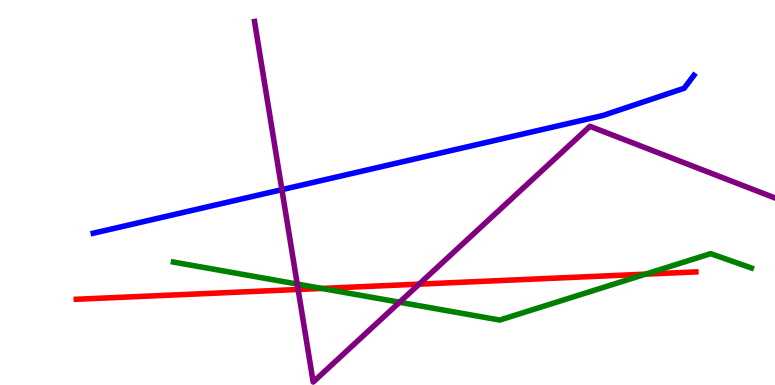[{'lines': ['blue', 'red'], 'intersections': []}, {'lines': ['green', 'red'], 'intersections': [{'x': 4.15, 'y': 2.51}, {'x': 8.33, 'y': 2.88}]}, {'lines': ['purple', 'red'], 'intersections': [{'x': 3.85, 'y': 2.48}, {'x': 5.41, 'y': 2.62}]}, {'lines': ['blue', 'green'], 'intersections': []}, {'lines': ['blue', 'purple'], 'intersections': [{'x': 3.64, 'y': 5.07}]}, {'lines': ['green', 'purple'], 'intersections': [{'x': 3.84, 'y': 2.62}, {'x': 5.16, 'y': 2.15}]}]